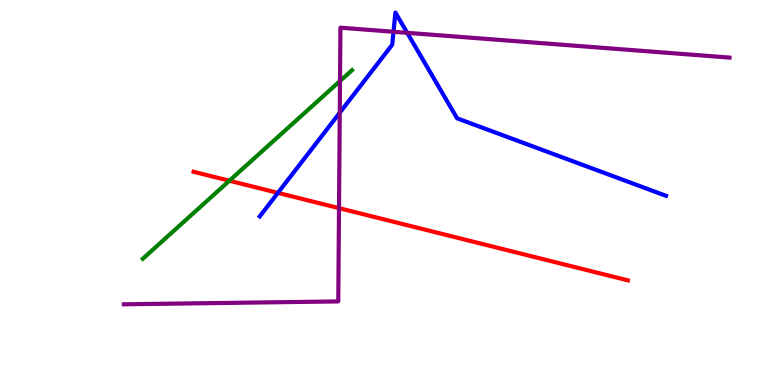[{'lines': ['blue', 'red'], 'intersections': [{'x': 3.59, 'y': 4.99}]}, {'lines': ['green', 'red'], 'intersections': [{'x': 2.96, 'y': 5.31}]}, {'lines': ['purple', 'red'], 'intersections': [{'x': 4.37, 'y': 4.59}]}, {'lines': ['blue', 'green'], 'intersections': []}, {'lines': ['blue', 'purple'], 'intersections': [{'x': 4.38, 'y': 7.07}, {'x': 5.08, 'y': 9.17}, {'x': 5.25, 'y': 9.15}]}, {'lines': ['green', 'purple'], 'intersections': [{'x': 4.39, 'y': 7.9}]}]